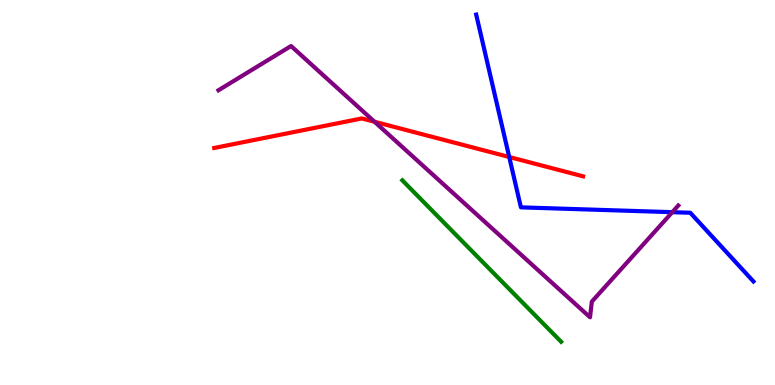[{'lines': ['blue', 'red'], 'intersections': [{'x': 6.57, 'y': 5.92}]}, {'lines': ['green', 'red'], 'intersections': []}, {'lines': ['purple', 'red'], 'intersections': [{'x': 4.83, 'y': 6.84}]}, {'lines': ['blue', 'green'], 'intersections': []}, {'lines': ['blue', 'purple'], 'intersections': [{'x': 8.67, 'y': 4.49}]}, {'lines': ['green', 'purple'], 'intersections': []}]